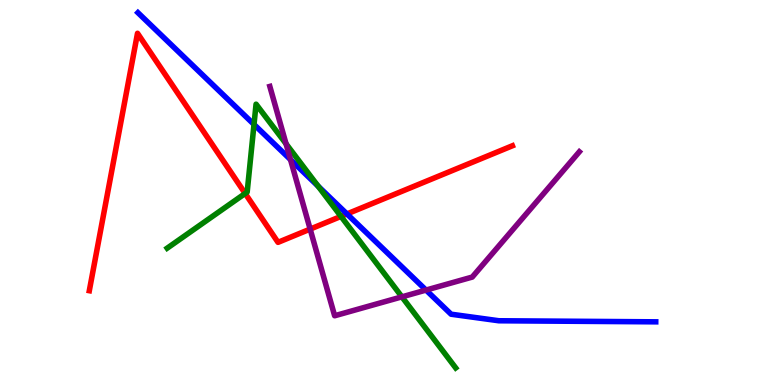[{'lines': ['blue', 'red'], 'intersections': [{'x': 4.48, 'y': 4.44}]}, {'lines': ['green', 'red'], 'intersections': [{'x': 3.16, 'y': 4.97}, {'x': 4.4, 'y': 4.38}]}, {'lines': ['purple', 'red'], 'intersections': [{'x': 4.0, 'y': 4.05}]}, {'lines': ['blue', 'green'], 'intersections': [{'x': 3.28, 'y': 6.77}, {'x': 4.11, 'y': 5.16}]}, {'lines': ['blue', 'purple'], 'intersections': [{'x': 3.75, 'y': 5.85}, {'x': 5.5, 'y': 2.47}]}, {'lines': ['green', 'purple'], 'intersections': [{'x': 3.69, 'y': 6.27}, {'x': 5.19, 'y': 2.29}]}]